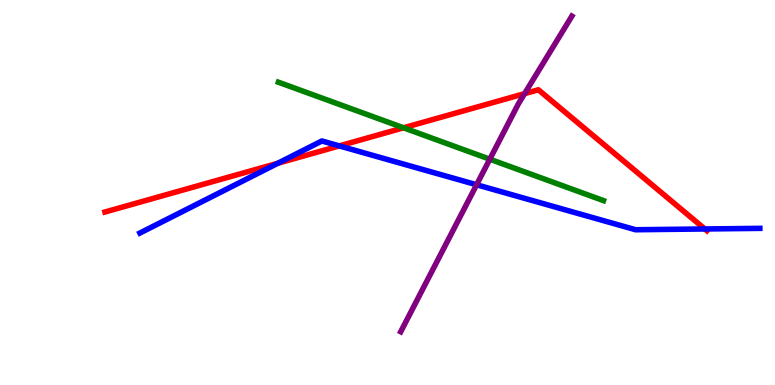[{'lines': ['blue', 'red'], 'intersections': [{'x': 3.59, 'y': 5.76}, {'x': 4.38, 'y': 6.21}, {'x': 9.09, 'y': 4.05}]}, {'lines': ['green', 'red'], 'intersections': [{'x': 5.21, 'y': 6.68}]}, {'lines': ['purple', 'red'], 'intersections': [{'x': 6.77, 'y': 7.57}]}, {'lines': ['blue', 'green'], 'intersections': []}, {'lines': ['blue', 'purple'], 'intersections': [{'x': 6.15, 'y': 5.2}]}, {'lines': ['green', 'purple'], 'intersections': [{'x': 6.32, 'y': 5.86}]}]